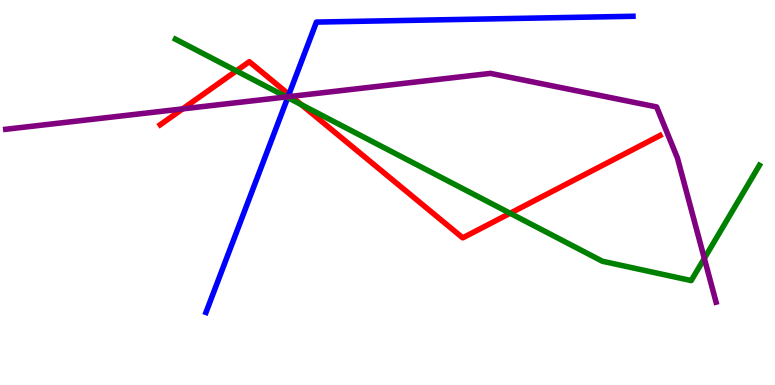[{'lines': ['blue', 'red'], 'intersections': [{'x': 3.73, 'y': 7.55}]}, {'lines': ['green', 'red'], 'intersections': [{'x': 3.05, 'y': 8.16}, {'x': 3.89, 'y': 7.28}, {'x': 6.58, 'y': 4.46}]}, {'lines': ['purple', 'red'], 'intersections': [{'x': 2.36, 'y': 7.17}, {'x': 3.76, 'y': 7.5}]}, {'lines': ['blue', 'green'], 'intersections': [{'x': 3.71, 'y': 7.47}]}, {'lines': ['blue', 'purple'], 'intersections': [{'x': 3.72, 'y': 7.49}]}, {'lines': ['green', 'purple'], 'intersections': [{'x': 3.7, 'y': 7.48}, {'x': 9.09, 'y': 3.29}]}]